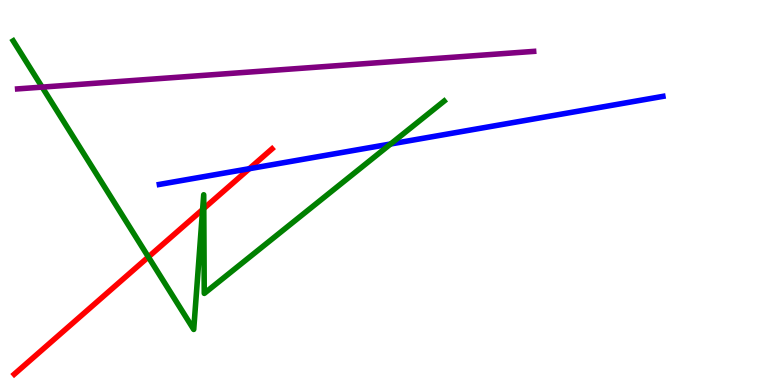[{'lines': ['blue', 'red'], 'intersections': [{'x': 3.22, 'y': 5.62}]}, {'lines': ['green', 'red'], 'intersections': [{'x': 1.91, 'y': 3.33}, {'x': 2.61, 'y': 4.56}, {'x': 2.63, 'y': 4.58}]}, {'lines': ['purple', 'red'], 'intersections': []}, {'lines': ['blue', 'green'], 'intersections': [{'x': 5.04, 'y': 6.26}]}, {'lines': ['blue', 'purple'], 'intersections': []}, {'lines': ['green', 'purple'], 'intersections': [{'x': 0.544, 'y': 7.74}]}]